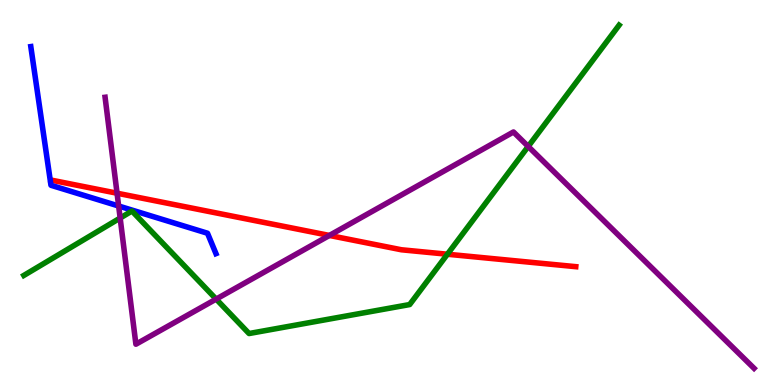[{'lines': ['blue', 'red'], 'intersections': []}, {'lines': ['green', 'red'], 'intersections': [{'x': 5.77, 'y': 3.4}]}, {'lines': ['purple', 'red'], 'intersections': [{'x': 1.51, 'y': 4.98}, {'x': 4.25, 'y': 3.88}]}, {'lines': ['blue', 'green'], 'intersections': []}, {'lines': ['blue', 'purple'], 'intersections': [{'x': 1.53, 'y': 4.65}]}, {'lines': ['green', 'purple'], 'intersections': [{'x': 1.55, 'y': 4.34}, {'x': 2.79, 'y': 2.23}, {'x': 6.82, 'y': 6.2}]}]